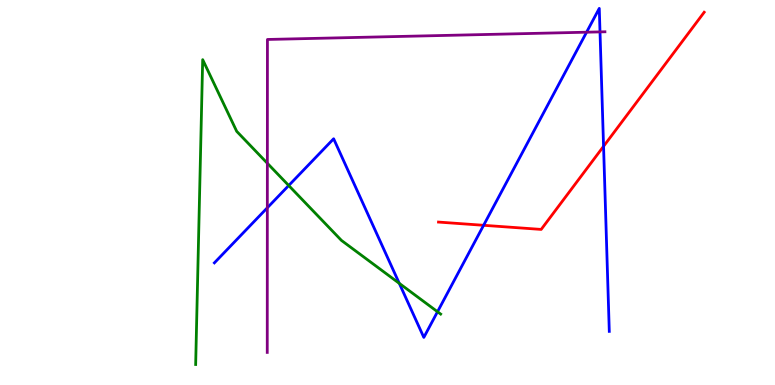[{'lines': ['blue', 'red'], 'intersections': [{'x': 6.24, 'y': 4.15}, {'x': 7.79, 'y': 6.2}]}, {'lines': ['green', 'red'], 'intersections': []}, {'lines': ['purple', 'red'], 'intersections': []}, {'lines': ['blue', 'green'], 'intersections': [{'x': 3.73, 'y': 5.18}, {'x': 5.15, 'y': 2.64}, {'x': 5.65, 'y': 1.9}]}, {'lines': ['blue', 'purple'], 'intersections': [{'x': 3.45, 'y': 4.6}, {'x': 7.57, 'y': 9.16}, {'x': 7.74, 'y': 9.17}]}, {'lines': ['green', 'purple'], 'intersections': [{'x': 3.45, 'y': 5.76}]}]